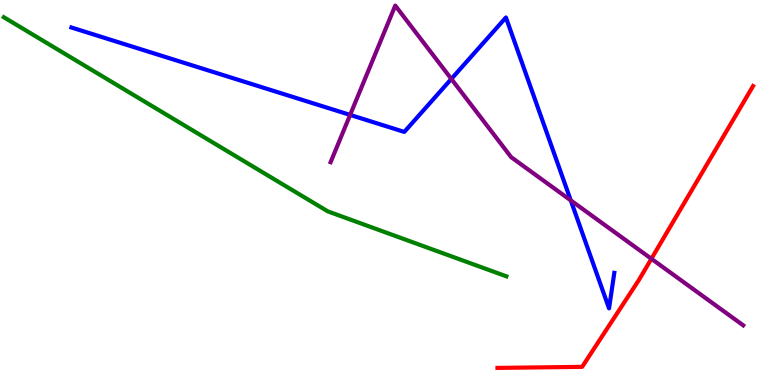[{'lines': ['blue', 'red'], 'intersections': []}, {'lines': ['green', 'red'], 'intersections': []}, {'lines': ['purple', 'red'], 'intersections': [{'x': 8.4, 'y': 3.28}]}, {'lines': ['blue', 'green'], 'intersections': []}, {'lines': ['blue', 'purple'], 'intersections': [{'x': 4.52, 'y': 7.02}, {'x': 5.82, 'y': 7.95}, {'x': 7.36, 'y': 4.8}]}, {'lines': ['green', 'purple'], 'intersections': []}]